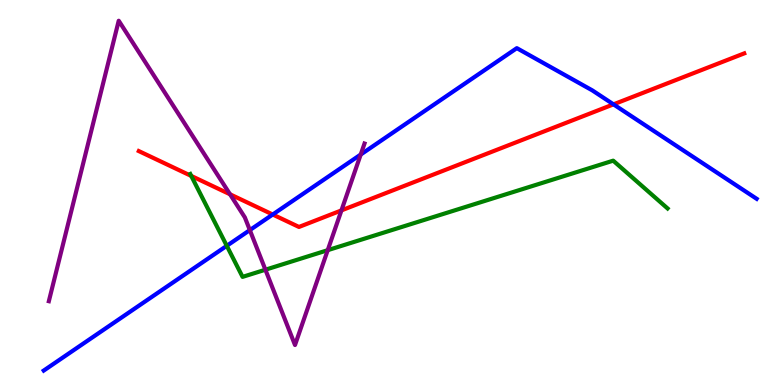[{'lines': ['blue', 'red'], 'intersections': [{'x': 3.52, 'y': 4.43}, {'x': 7.92, 'y': 7.29}]}, {'lines': ['green', 'red'], 'intersections': [{'x': 2.47, 'y': 5.43}]}, {'lines': ['purple', 'red'], 'intersections': [{'x': 2.97, 'y': 4.95}, {'x': 4.41, 'y': 4.54}]}, {'lines': ['blue', 'green'], 'intersections': [{'x': 2.93, 'y': 3.62}]}, {'lines': ['blue', 'purple'], 'intersections': [{'x': 3.22, 'y': 4.02}, {'x': 4.65, 'y': 5.99}]}, {'lines': ['green', 'purple'], 'intersections': [{'x': 3.42, 'y': 2.99}, {'x': 4.23, 'y': 3.5}]}]